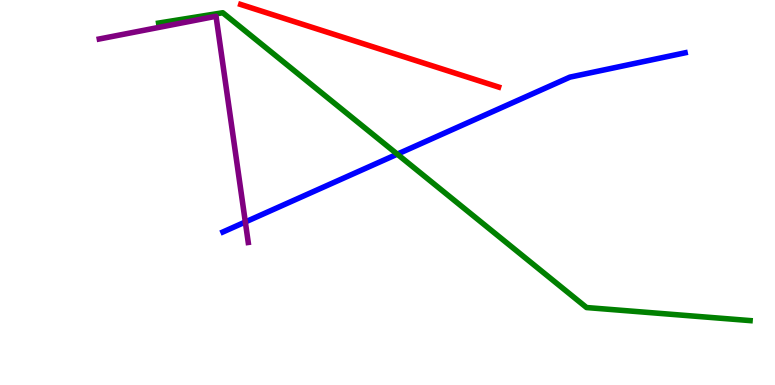[{'lines': ['blue', 'red'], 'intersections': []}, {'lines': ['green', 'red'], 'intersections': []}, {'lines': ['purple', 'red'], 'intersections': []}, {'lines': ['blue', 'green'], 'intersections': [{'x': 5.13, 'y': 6.0}]}, {'lines': ['blue', 'purple'], 'intersections': [{'x': 3.17, 'y': 4.23}]}, {'lines': ['green', 'purple'], 'intersections': []}]